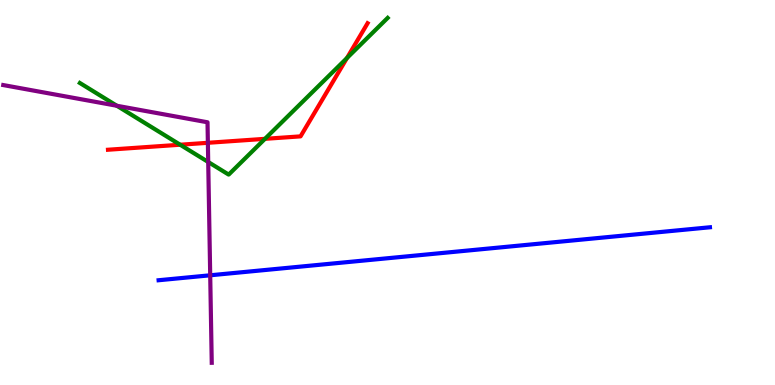[{'lines': ['blue', 'red'], 'intersections': []}, {'lines': ['green', 'red'], 'intersections': [{'x': 2.32, 'y': 6.24}, {'x': 3.42, 'y': 6.39}, {'x': 4.48, 'y': 8.49}]}, {'lines': ['purple', 'red'], 'intersections': [{'x': 2.68, 'y': 6.29}]}, {'lines': ['blue', 'green'], 'intersections': []}, {'lines': ['blue', 'purple'], 'intersections': [{'x': 2.71, 'y': 2.85}]}, {'lines': ['green', 'purple'], 'intersections': [{'x': 1.51, 'y': 7.25}, {'x': 2.69, 'y': 5.79}]}]